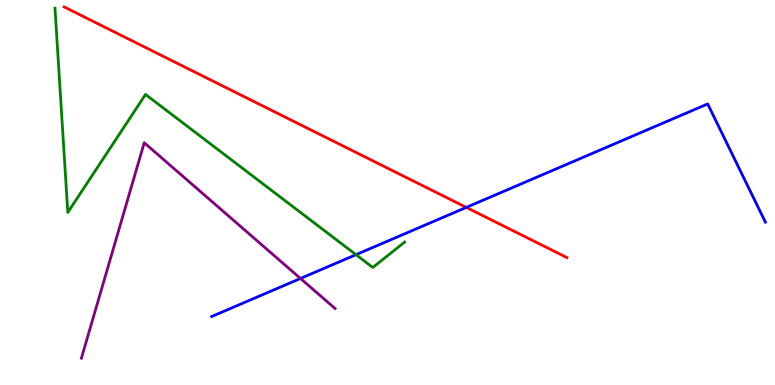[{'lines': ['blue', 'red'], 'intersections': [{'x': 6.02, 'y': 4.61}]}, {'lines': ['green', 'red'], 'intersections': []}, {'lines': ['purple', 'red'], 'intersections': []}, {'lines': ['blue', 'green'], 'intersections': [{'x': 4.59, 'y': 3.38}]}, {'lines': ['blue', 'purple'], 'intersections': [{'x': 3.88, 'y': 2.77}]}, {'lines': ['green', 'purple'], 'intersections': []}]